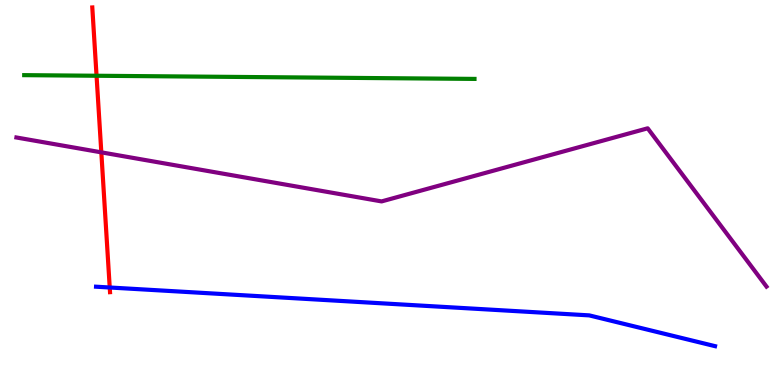[{'lines': ['blue', 'red'], 'intersections': [{'x': 1.42, 'y': 2.53}]}, {'lines': ['green', 'red'], 'intersections': [{'x': 1.25, 'y': 8.03}]}, {'lines': ['purple', 'red'], 'intersections': [{'x': 1.31, 'y': 6.04}]}, {'lines': ['blue', 'green'], 'intersections': []}, {'lines': ['blue', 'purple'], 'intersections': []}, {'lines': ['green', 'purple'], 'intersections': []}]